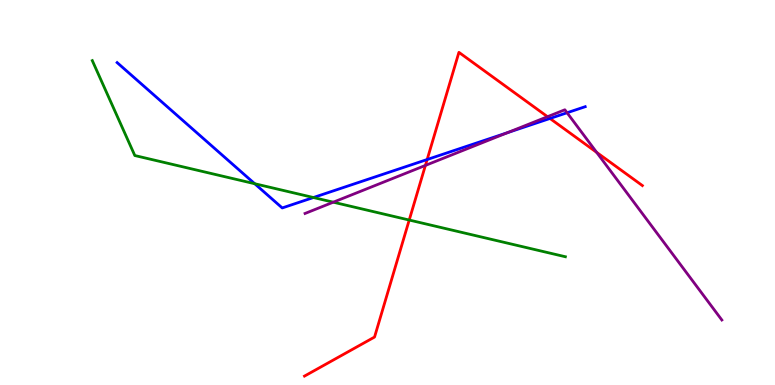[{'lines': ['blue', 'red'], 'intersections': [{'x': 5.51, 'y': 5.86}, {'x': 7.1, 'y': 6.92}]}, {'lines': ['green', 'red'], 'intersections': [{'x': 5.28, 'y': 4.28}]}, {'lines': ['purple', 'red'], 'intersections': [{'x': 5.49, 'y': 5.7}, {'x': 7.06, 'y': 6.97}, {'x': 7.7, 'y': 6.04}]}, {'lines': ['blue', 'green'], 'intersections': [{'x': 3.29, 'y': 5.23}, {'x': 4.04, 'y': 4.87}]}, {'lines': ['blue', 'purple'], 'intersections': [{'x': 6.55, 'y': 6.55}, {'x': 7.32, 'y': 7.07}]}, {'lines': ['green', 'purple'], 'intersections': [{'x': 4.3, 'y': 4.75}]}]